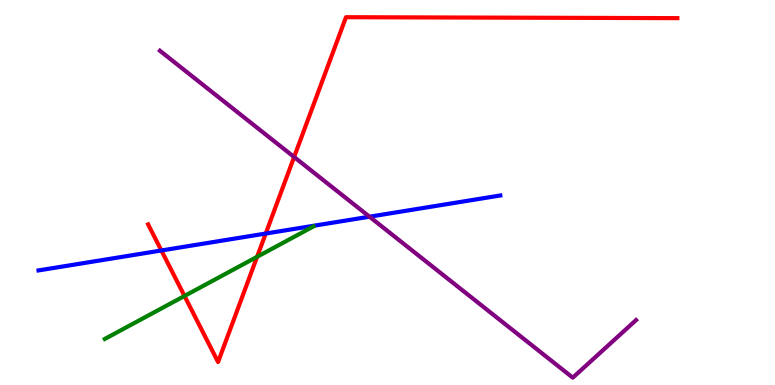[{'lines': ['blue', 'red'], 'intersections': [{'x': 2.08, 'y': 3.49}, {'x': 3.43, 'y': 3.93}]}, {'lines': ['green', 'red'], 'intersections': [{'x': 2.38, 'y': 2.31}, {'x': 3.32, 'y': 3.33}]}, {'lines': ['purple', 'red'], 'intersections': [{'x': 3.8, 'y': 5.92}]}, {'lines': ['blue', 'green'], 'intersections': []}, {'lines': ['blue', 'purple'], 'intersections': [{'x': 4.77, 'y': 4.37}]}, {'lines': ['green', 'purple'], 'intersections': []}]